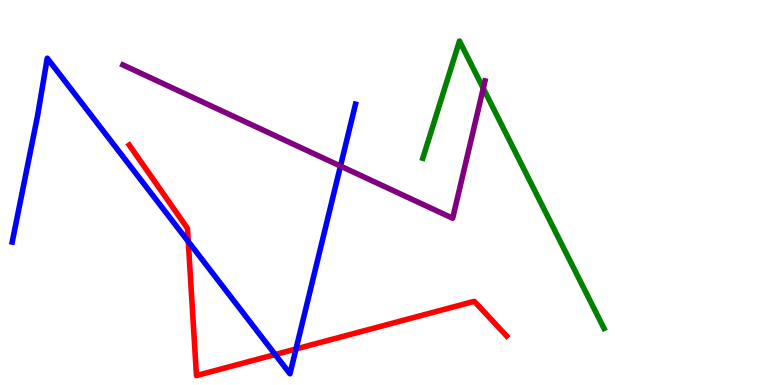[{'lines': ['blue', 'red'], 'intersections': [{'x': 2.43, 'y': 3.73}, {'x': 3.55, 'y': 0.791}, {'x': 3.82, 'y': 0.936}]}, {'lines': ['green', 'red'], 'intersections': []}, {'lines': ['purple', 'red'], 'intersections': []}, {'lines': ['blue', 'green'], 'intersections': []}, {'lines': ['blue', 'purple'], 'intersections': [{'x': 4.39, 'y': 5.69}]}, {'lines': ['green', 'purple'], 'intersections': [{'x': 6.24, 'y': 7.71}]}]